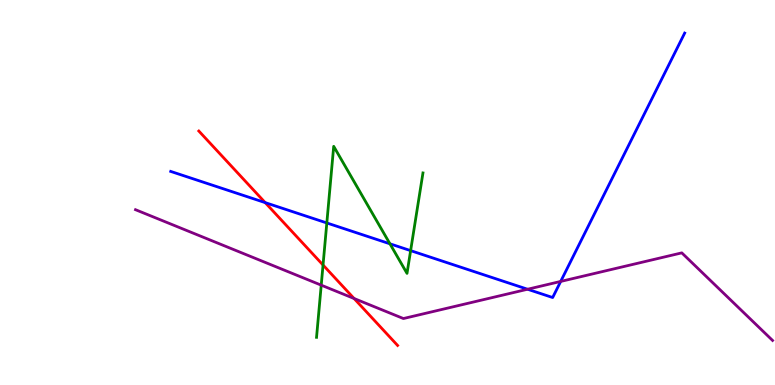[{'lines': ['blue', 'red'], 'intersections': [{'x': 3.42, 'y': 4.74}]}, {'lines': ['green', 'red'], 'intersections': [{'x': 4.17, 'y': 3.12}]}, {'lines': ['purple', 'red'], 'intersections': [{'x': 4.57, 'y': 2.25}]}, {'lines': ['blue', 'green'], 'intersections': [{'x': 4.22, 'y': 4.21}, {'x': 5.03, 'y': 3.67}, {'x': 5.3, 'y': 3.49}]}, {'lines': ['blue', 'purple'], 'intersections': [{'x': 6.81, 'y': 2.49}, {'x': 7.23, 'y': 2.69}]}, {'lines': ['green', 'purple'], 'intersections': [{'x': 4.14, 'y': 2.59}]}]